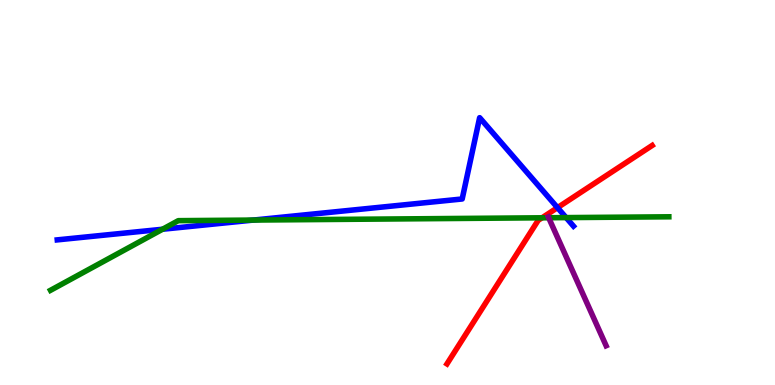[{'lines': ['blue', 'red'], 'intersections': [{'x': 7.19, 'y': 4.61}]}, {'lines': ['green', 'red'], 'intersections': [{'x': 6.99, 'y': 4.34}]}, {'lines': ['purple', 'red'], 'intersections': []}, {'lines': ['blue', 'green'], 'intersections': [{'x': 2.1, 'y': 4.05}, {'x': 3.27, 'y': 4.28}, {'x': 7.3, 'y': 4.35}]}, {'lines': ['blue', 'purple'], 'intersections': []}, {'lines': ['green', 'purple'], 'intersections': [{'x': 7.08, 'y': 4.34}]}]